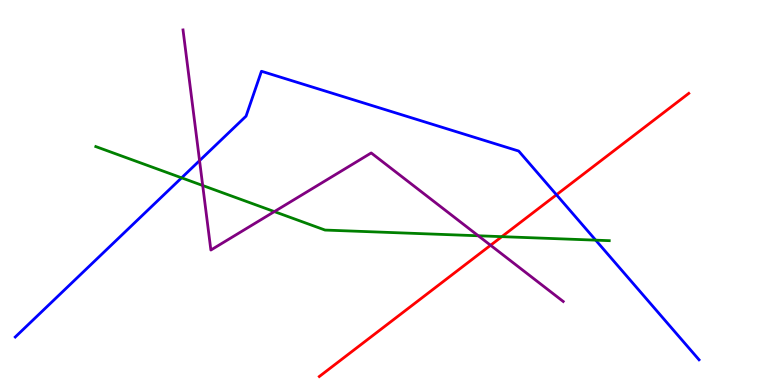[{'lines': ['blue', 'red'], 'intersections': [{'x': 7.18, 'y': 4.94}]}, {'lines': ['green', 'red'], 'intersections': [{'x': 6.48, 'y': 3.85}]}, {'lines': ['purple', 'red'], 'intersections': [{'x': 6.33, 'y': 3.63}]}, {'lines': ['blue', 'green'], 'intersections': [{'x': 2.34, 'y': 5.38}, {'x': 7.69, 'y': 3.76}]}, {'lines': ['blue', 'purple'], 'intersections': [{'x': 2.57, 'y': 5.83}]}, {'lines': ['green', 'purple'], 'intersections': [{'x': 2.62, 'y': 5.18}, {'x': 3.54, 'y': 4.5}, {'x': 6.17, 'y': 3.88}]}]